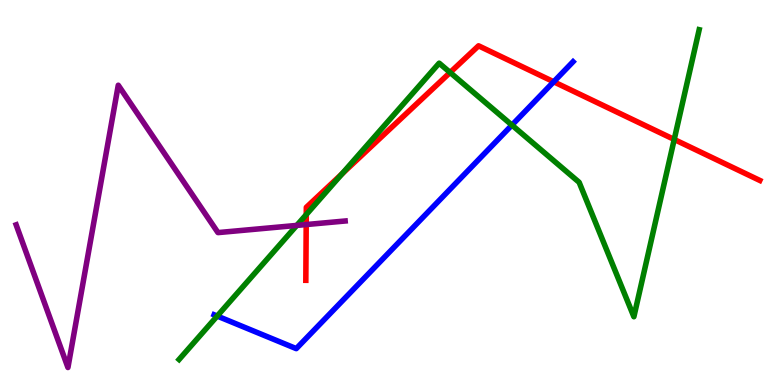[{'lines': ['blue', 'red'], 'intersections': [{'x': 7.14, 'y': 7.88}]}, {'lines': ['green', 'red'], 'intersections': [{'x': 3.95, 'y': 4.43}, {'x': 4.41, 'y': 5.48}, {'x': 5.81, 'y': 8.12}, {'x': 8.7, 'y': 6.38}]}, {'lines': ['purple', 'red'], 'intersections': [{'x': 3.95, 'y': 4.17}]}, {'lines': ['blue', 'green'], 'intersections': [{'x': 2.8, 'y': 1.79}, {'x': 6.61, 'y': 6.75}]}, {'lines': ['blue', 'purple'], 'intersections': []}, {'lines': ['green', 'purple'], 'intersections': [{'x': 3.83, 'y': 4.15}]}]